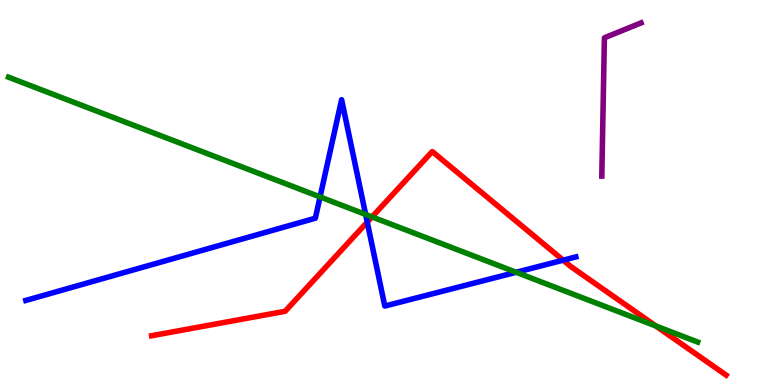[{'lines': ['blue', 'red'], 'intersections': [{'x': 4.74, 'y': 4.23}, {'x': 7.27, 'y': 3.24}]}, {'lines': ['green', 'red'], 'intersections': [{'x': 4.8, 'y': 4.37}, {'x': 8.46, 'y': 1.53}]}, {'lines': ['purple', 'red'], 'intersections': []}, {'lines': ['blue', 'green'], 'intersections': [{'x': 4.13, 'y': 4.89}, {'x': 4.72, 'y': 4.43}, {'x': 6.66, 'y': 2.93}]}, {'lines': ['blue', 'purple'], 'intersections': []}, {'lines': ['green', 'purple'], 'intersections': []}]